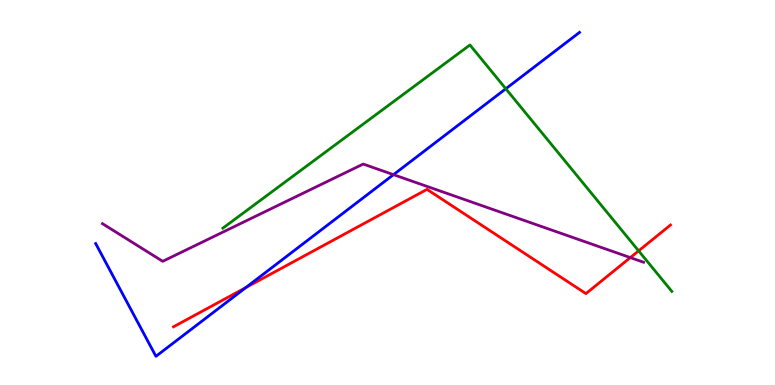[{'lines': ['blue', 'red'], 'intersections': [{'x': 3.17, 'y': 2.53}]}, {'lines': ['green', 'red'], 'intersections': [{'x': 8.24, 'y': 3.48}]}, {'lines': ['purple', 'red'], 'intersections': [{'x': 8.13, 'y': 3.31}]}, {'lines': ['blue', 'green'], 'intersections': [{'x': 6.53, 'y': 7.69}]}, {'lines': ['blue', 'purple'], 'intersections': [{'x': 5.08, 'y': 5.46}]}, {'lines': ['green', 'purple'], 'intersections': []}]